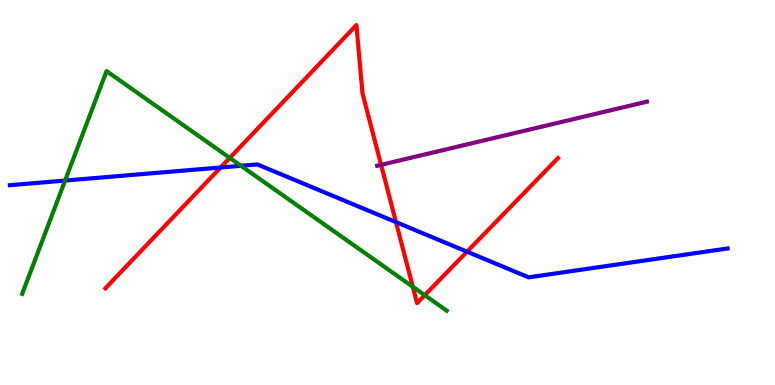[{'lines': ['blue', 'red'], 'intersections': [{'x': 2.85, 'y': 5.65}, {'x': 5.11, 'y': 4.23}, {'x': 6.03, 'y': 3.46}]}, {'lines': ['green', 'red'], 'intersections': [{'x': 2.96, 'y': 5.9}, {'x': 5.33, 'y': 2.55}, {'x': 5.48, 'y': 2.33}]}, {'lines': ['purple', 'red'], 'intersections': [{'x': 4.92, 'y': 5.72}]}, {'lines': ['blue', 'green'], 'intersections': [{'x': 0.84, 'y': 5.31}, {'x': 3.11, 'y': 5.69}]}, {'lines': ['blue', 'purple'], 'intersections': []}, {'lines': ['green', 'purple'], 'intersections': []}]